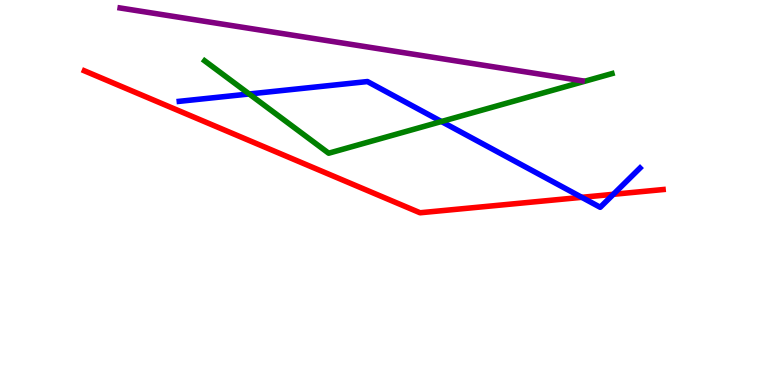[{'lines': ['blue', 'red'], 'intersections': [{'x': 7.51, 'y': 4.87}, {'x': 7.91, 'y': 4.95}]}, {'lines': ['green', 'red'], 'intersections': []}, {'lines': ['purple', 'red'], 'intersections': []}, {'lines': ['blue', 'green'], 'intersections': [{'x': 3.22, 'y': 7.56}, {'x': 5.7, 'y': 6.84}]}, {'lines': ['blue', 'purple'], 'intersections': []}, {'lines': ['green', 'purple'], 'intersections': []}]